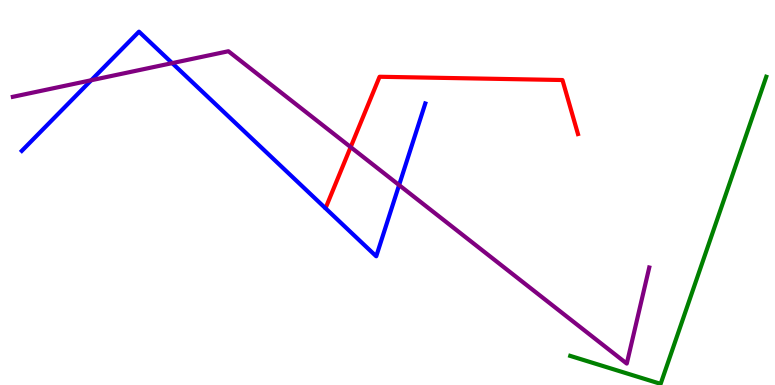[{'lines': ['blue', 'red'], 'intersections': []}, {'lines': ['green', 'red'], 'intersections': []}, {'lines': ['purple', 'red'], 'intersections': [{'x': 4.52, 'y': 6.18}]}, {'lines': ['blue', 'green'], 'intersections': []}, {'lines': ['blue', 'purple'], 'intersections': [{'x': 1.18, 'y': 7.92}, {'x': 2.22, 'y': 8.36}, {'x': 5.15, 'y': 5.19}]}, {'lines': ['green', 'purple'], 'intersections': []}]